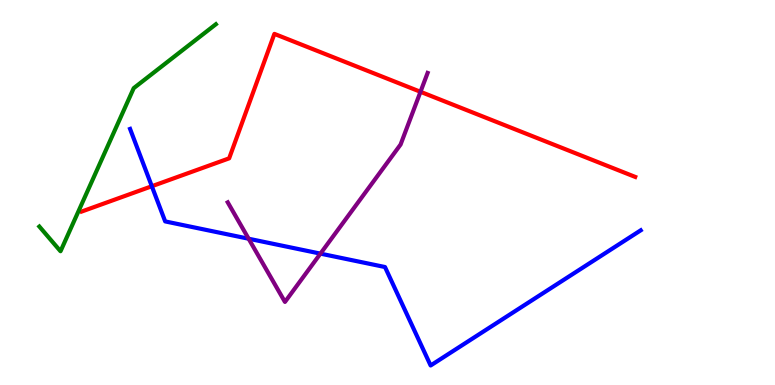[{'lines': ['blue', 'red'], 'intersections': [{'x': 1.96, 'y': 5.16}]}, {'lines': ['green', 'red'], 'intersections': []}, {'lines': ['purple', 'red'], 'intersections': [{'x': 5.43, 'y': 7.62}]}, {'lines': ['blue', 'green'], 'intersections': []}, {'lines': ['blue', 'purple'], 'intersections': [{'x': 3.21, 'y': 3.8}, {'x': 4.13, 'y': 3.41}]}, {'lines': ['green', 'purple'], 'intersections': []}]